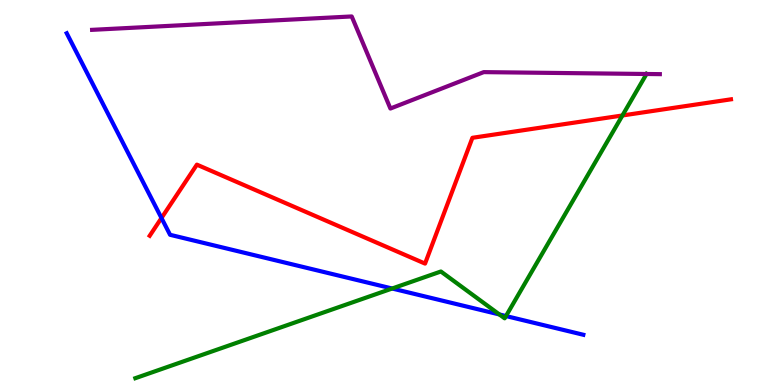[{'lines': ['blue', 'red'], 'intersections': [{'x': 2.08, 'y': 4.34}]}, {'lines': ['green', 'red'], 'intersections': [{'x': 8.03, 'y': 7.0}]}, {'lines': ['purple', 'red'], 'intersections': []}, {'lines': ['blue', 'green'], 'intersections': [{'x': 5.06, 'y': 2.51}, {'x': 6.44, 'y': 1.83}, {'x': 6.53, 'y': 1.79}]}, {'lines': ['blue', 'purple'], 'intersections': []}, {'lines': ['green', 'purple'], 'intersections': [{'x': 8.34, 'y': 8.08}]}]